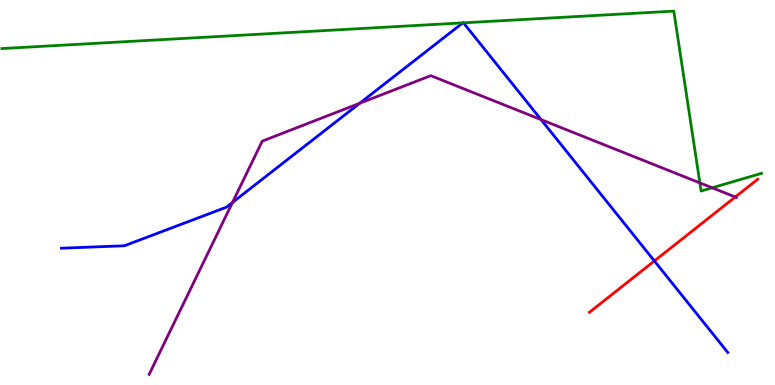[{'lines': ['blue', 'red'], 'intersections': [{'x': 8.44, 'y': 3.22}]}, {'lines': ['green', 'red'], 'intersections': []}, {'lines': ['purple', 'red'], 'intersections': [{'x': 9.49, 'y': 4.88}]}, {'lines': ['blue', 'green'], 'intersections': [{'x': 5.97, 'y': 9.41}, {'x': 5.98, 'y': 9.41}]}, {'lines': ['blue', 'purple'], 'intersections': [{'x': 3.0, 'y': 4.74}, {'x': 4.64, 'y': 7.32}, {'x': 6.98, 'y': 6.89}]}, {'lines': ['green', 'purple'], 'intersections': [{'x': 9.03, 'y': 5.25}, {'x': 9.19, 'y': 5.12}]}]